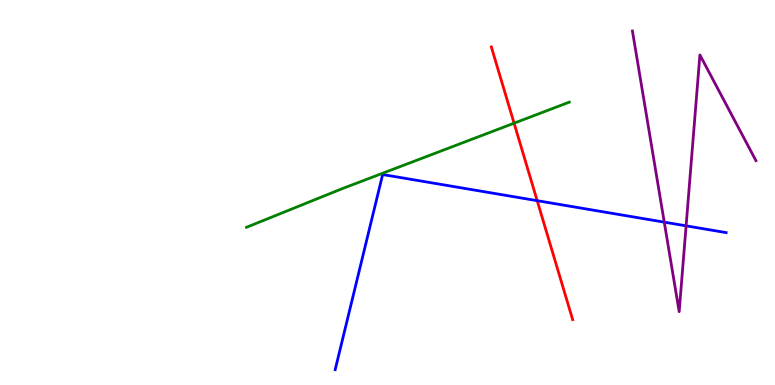[{'lines': ['blue', 'red'], 'intersections': [{'x': 6.93, 'y': 4.79}]}, {'lines': ['green', 'red'], 'intersections': [{'x': 6.63, 'y': 6.8}]}, {'lines': ['purple', 'red'], 'intersections': []}, {'lines': ['blue', 'green'], 'intersections': []}, {'lines': ['blue', 'purple'], 'intersections': [{'x': 8.57, 'y': 4.23}, {'x': 8.85, 'y': 4.13}]}, {'lines': ['green', 'purple'], 'intersections': []}]